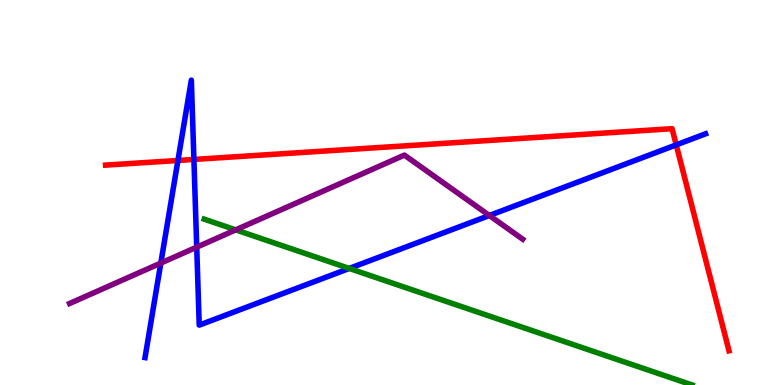[{'lines': ['blue', 'red'], 'intersections': [{'x': 2.3, 'y': 5.83}, {'x': 2.5, 'y': 5.86}, {'x': 8.73, 'y': 6.24}]}, {'lines': ['green', 'red'], 'intersections': []}, {'lines': ['purple', 'red'], 'intersections': []}, {'lines': ['blue', 'green'], 'intersections': [{'x': 4.51, 'y': 3.03}]}, {'lines': ['blue', 'purple'], 'intersections': [{'x': 2.07, 'y': 3.17}, {'x': 2.54, 'y': 3.58}, {'x': 6.31, 'y': 4.4}]}, {'lines': ['green', 'purple'], 'intersections': [{'x': 3.04, 'y': 4.03}]}]